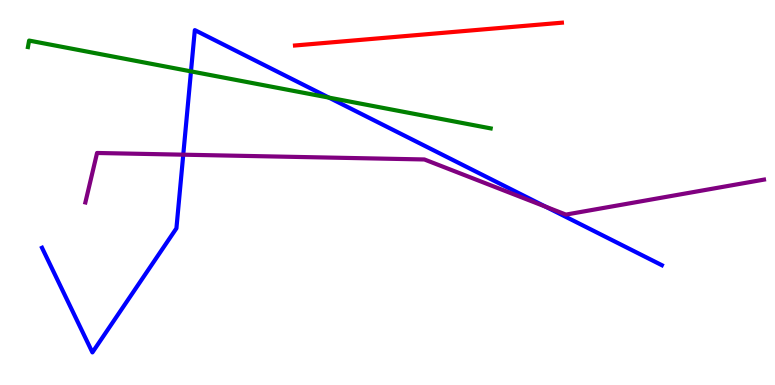[{'lines': ['blue', 'red'], 'intersections': []}, {'lines': ['green', 'red'], 'intersections': []}, {'lines': ['purple', 'red'], 'intersections': []}, {'lines': ['blue', 'green'], 'intersections': [{'x': 2.46, 'y': 8.15}, {'x': 4.24, 'y': 7.46}]}, {'lines': ['blue', 'purple'], 'intersections': [{'x': 2.36, 'y': 5.98}, {'x': 7.04, 'y': 4.63}]}, {'lines': ['green', 'purple'], 'intersections': []}]